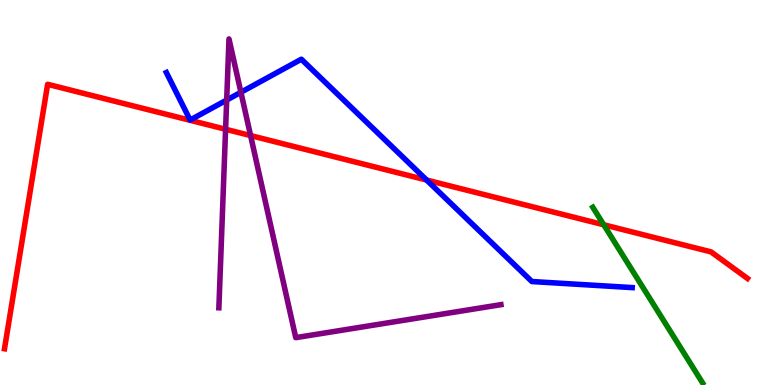[{'lines': ['blue', 'red'], 'intersections': [{'x': 5.5, 'y': 5.32}]}, {'lines': ['green', 'red'], 'intersections': [{'x': 7.79, 'y': 4.16}]}, {'lines': ['purple', 'red'], 'intersections': [{'x': 2.91, 'y': 6.64}, {'x': 3.23, 'y': 6.48}]}, {'lines': ['blue', 'green'], 'intersections': []}, {'lines': ['blue', 'purple'], 'intersections': [{'x': 2.93, 'y': 7.4}, {'x': 3.11, 'y': 7.6}]}, {'lines': ['green', 'purple'], 'intersections': []}]